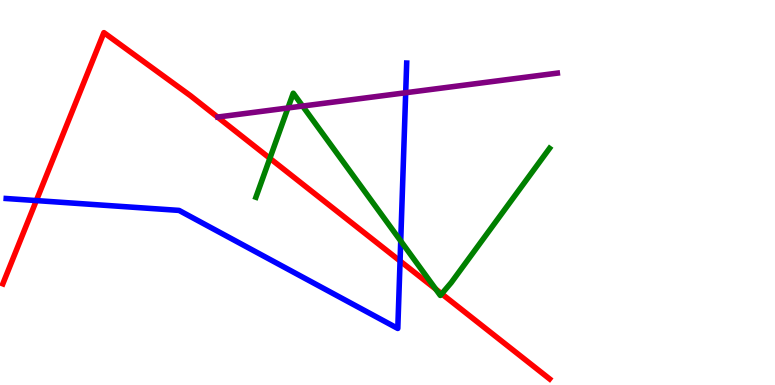[{'lines': ['blue', 'red'], 'intersections': [{'x': 0.469, 'y': 4.79}, {'x': 5.16, 'y': 3.22}]}, {'lines': ['green', 'red'], 'intersections': [{'x': 3.48, 'y': 5.89}, {'x': 5.62, 'y': 2.49}, {'x': 5.7, 'y': 2.37}]}, {'lines': ['purple', 'red'], 'intersections': []}, {'lines': ['blue', 'green'], 'intersections': [{'x': 5.17, 'y': 3.74}]}, {'lines': ['blue', 'purple'], 'intersections': [{'x': 5.23, 'y': 7.59}]}, {'lines': ['green', 'purple'], 'intersections': [{'x': 3.72, 'y': 7.2}, {'x': 3.9, 'y': 7.24}]}]